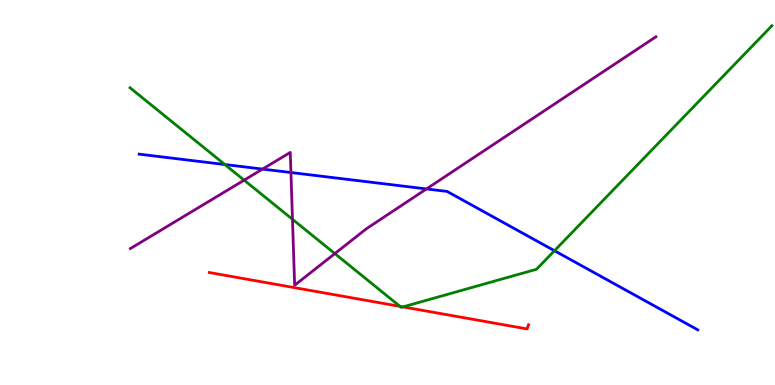[{'lines': ['blue', 'red'], 'intersections': []}, {'lines': ['green', 'red'], 'intersections': [{'x': 5.16, 'y': 2.04}, {'x': 5.2, 'y': 2.03}]}, {'lines': ['purple', 'red'], 'intersections': []}, {'lines': ['blue', 'green'], 'intersections': [{'x': 2.9, 'y': 5.73}, {'x': 7.15, 'y': 3.49}]}, {'lines': ['blue', 'purple'], 'intersections': [{'x': 3.39, 'y': 5.61}, {'x': 3.75, 'y': 5.52}, {'x': 5.5, 'y': 5.09}]}, {'lines': ['green', 'purple'], 'intersections': [{'x': 3.15, 'y': 5.32}, {'x': 3.77, 'y': 4.3}, {'x': 4.32, 'y': 3.41}]}]